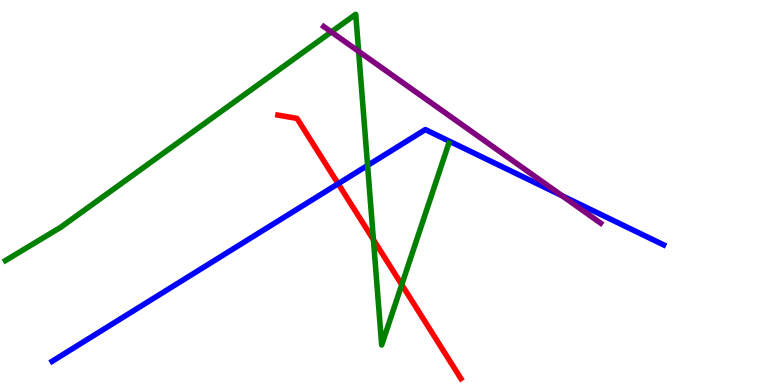[{'lines': ['blue', 'red'], 'intersections': [{'x': 4.36, 'y': 5.23}]}, {'lines': ['green', 'red'], 'intersections': [{'x': 4.82, 'y': 3.77}, {'x': 5.18, 'y': 2.61}]}, {'lines': ['purple', 'red'], 'intersections': []}, {'lines': ['blue', 'green'], 'intersections': [{'x': 4.74, 'y': 5.7}]}, {'lines': ['blue', 'purple'], 'intersections': [{'x': 7.25, 'y': 4.92}]}, {'lines': ['green', 'purple'], 'intersections': [{'x': 4.27, 'y': 9.17}, {'x': 4.63, 'y': 8.67}]}]